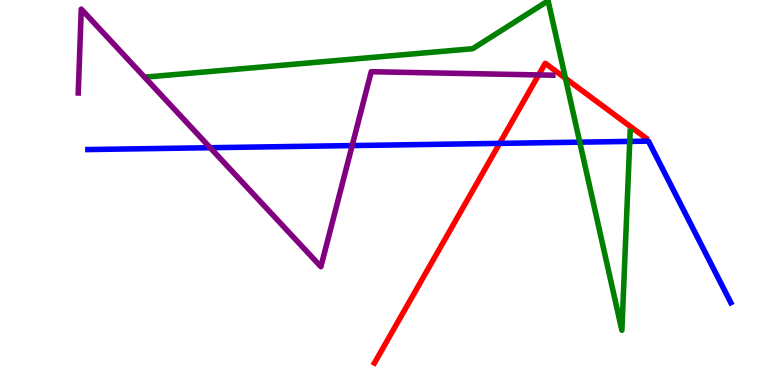[{'lines': ['blue', 'red'], 'intersections': [{'x': 6.45, 'y': 6.28}]}, {'lines': ['green', 'red'], 'intersections': [{'x': 7.3, 'y': 7.97}]}, {'lines': ['purple', 'red'], 'intersections': [{'x': 6.95, 'y': 8.05}]}, {'lines': ['blue', 'green'], 'intersections': [{'x': 7.48, 'y': 6.31}, {'x': 8.13, 'y': 6.33}]}, {'lines': ['blue', 'purple'], 'intersections': [{'x': 2.71, 'y': 6.16}, {'x': 4.54, 'y': 6.22}]}, {'lines': ['green', 'purple'], 'intersections': []}]